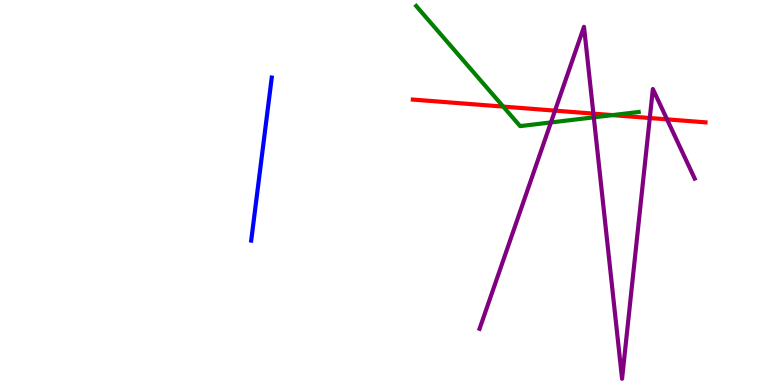[{'lines': ['blue', 'red'], 'intersections': []}, {'lines': ['green', 'red'], 'intersections': [{'x': 6.49, 'y': 7.23}, {'x': 7.9, 'y': 7.01}]}, {'lines': ['purple', 'red'], 'intersections': [{'x': 7.16, 'y': 7.13}, {'x': 7.66, 'y': 7.05}, {'x': 8.38, 'y': 6.93}, {'x': 8.61, 'y': 6.9}]}, {'lines': ['blue', 'green'], 'intersections': []}, {'lines': ['blue', 'purple'], 'intersections': []}, {'lines': ['green', 'purple'], 'intersections': [{'x': 7.11, 'y': 6.82}, {'x': 7.66, 'y': 6.95}]}]